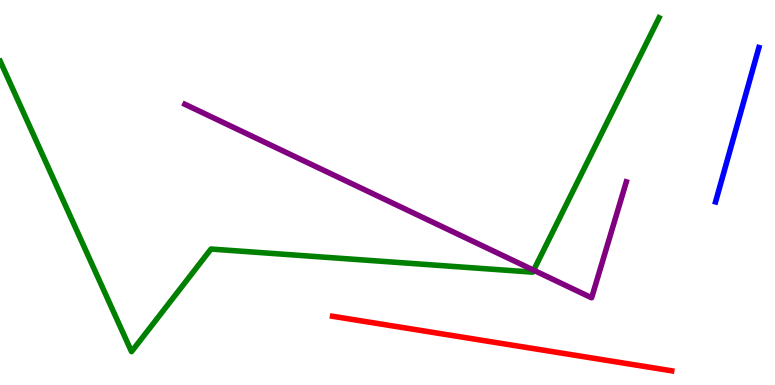[{'lines': ['blue', 'red'], 'intersections': []}, {'lines': ['green', 'red'], 'intersections': []}, {'lines': ['purple', 'red'], 'intersections': []}, {'lines': ['blue', 'green'], 'intersections': []}, {'lines': ['blue', 'purple'], 'intersections': []}, {'lines': ['green', 'purple'], 'intersections': [{'x': 6.89, 'y': 2.98}]}]